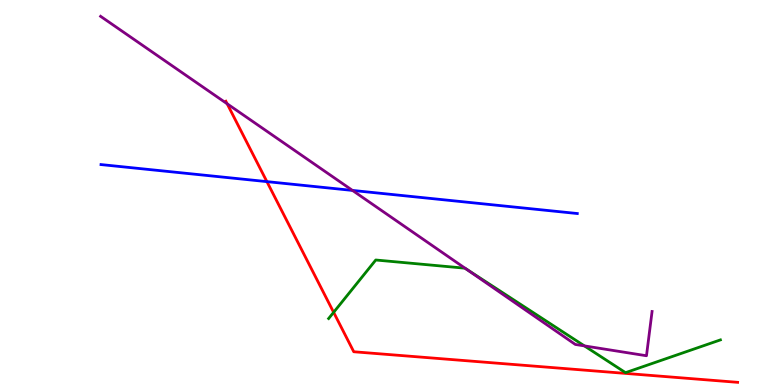[{'lines': ['blue', 'red'], 'intersections': [{'x': 3.44, 'y': 5.28}]}, {'lines': ['green', 'red'], 'intersections': [{'x': 4.3, 'y': 1.89}]}, {'lines': ['purple', 'red'], 'intersections': [{'x': 2.93, 'y': 7.3}]}, {'lines': ['blue', 'green'], 'intersections': []}, {'lines': ['blue', 'purple'], 'intersections': [{'x': 4.55, 'y': 5.05}]}, {'lines': ['green', 'purple'], 'intersections': [{'x': 6.0, 'y': 3.03}, {'x': 7.54, 'y': 1.02}]}]